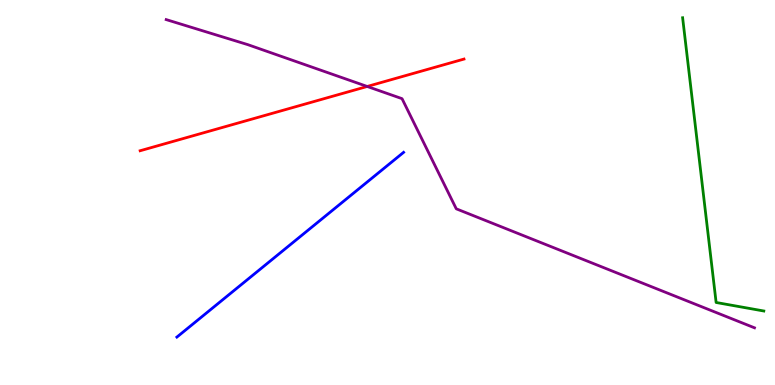[{'lines': ['blue', 'red'], 'intersections': []}, {'lines': ['green', 'red'], 'intersections': []}, {'lines': ['purple', 'red'], 'intersections': [{'x': 4.74, 'y': 7.75}]}, {'lines': ['blue', 'green'], 'intersections': []}, {'lines': ['blue', 'purple'], 'intersections': []}, {'lines': ['green', 'purple'], 'intersections': []}]